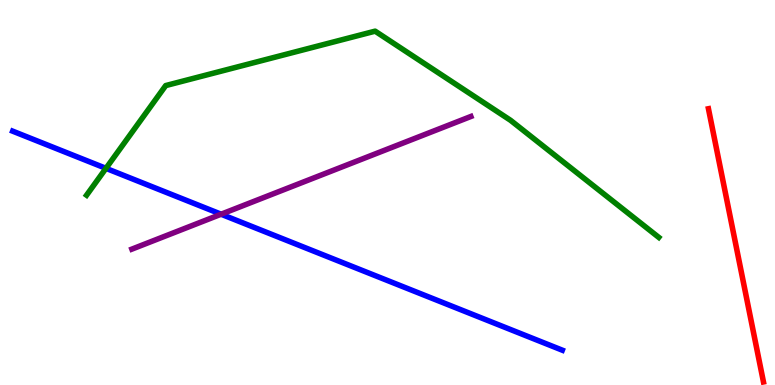[{'lines': ['blue', 'red'], 'intersections': []}, {'lines': ['green', 'red'], 'intersections': []}, {'lines': ['purple', 'red'], 'intersections': []}, {'lines': ['blue', 'green'], 'intersections': [{'x': 1.37, 'y': 5.63}]}, {'lines': ['blue', 'purple'], 'intersections': [{'x': 2.85, 'y': 4.44}]}, {'lines': ['green', 'purple'], 'intersections': []}]